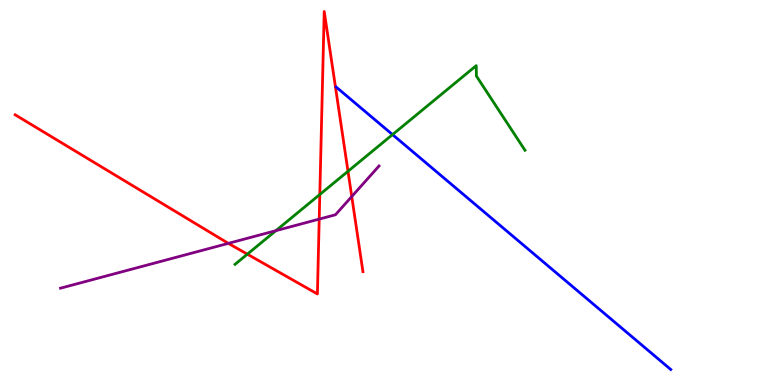[{'lines': ['blue', 'red'], 'intersections': []}, {'lines': ['green', 'red'], 'intersections': [{'x': 3.19, 'y': 3.4}, {'x': 4.13, 'y': 4.95}, {'x': 4.49, 'y': 5.55}]}, {'lines': ['purple', 'red'], 'intersections': [{'x': 2.95, 'y': 3.68}, {'x': 4.12, 'y': 4.31}, {'x': 4.54, 'y': 4.9}]}, {'lines': ['blue', 'green'], 'intersections': [{'x': 5.06, 'y': 6.5}]}, {'lines': ['blue', 'purple'], 'intersections': []}, {'lines': ['green', 'purple'], 'intersections': [{'x': 3.56, 'y': 4.01}]}]